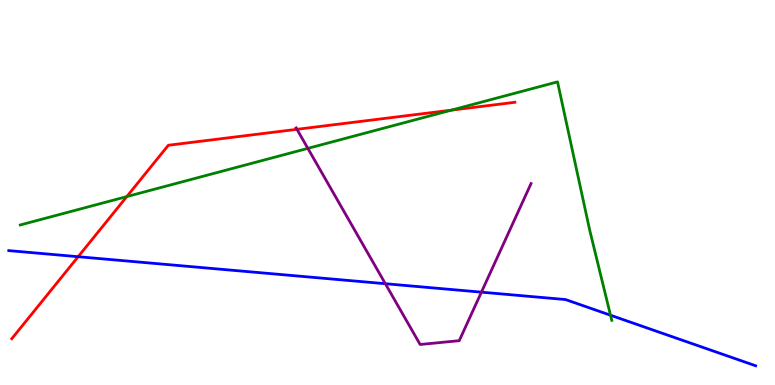[{'lines': ['blue', 'red'], 'intersections': [{'x': 1.01, 'y': 3.33}]}, {'lines': ['green', 'red'], 'intersections': [{'x': 1.64, 'y': 4.89}, {'x': 5.82, 'y': 7.14}]}, {'lines': ['purple', 'red'], 'intersections': [{'x': 3.83, 'y': 6.64}]}, {'lines': ['blue', 'green'], 'intersections': [{'x': 7.88, 'y': 1.81}]}, {'lines': ['blue', 'purple'], 'intersections': [{'x': 4.97, 'y': 2.63}, {'x': 6.21, 'y': 2.41}]}, {'lines': ['green', 'purple'], 'intersections': [{'x': 3.97, 'y': 6.15}]}]